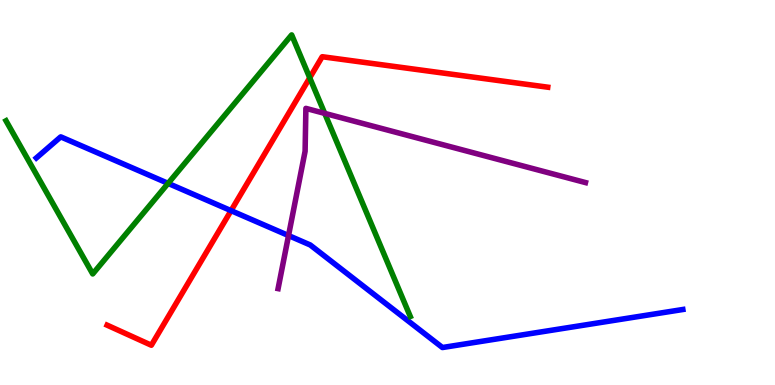[{'lines': ['blue', 'red'], 'intersections': [{'x': 2.98, 'y': 4.53}]}, {'lines': ['green', 'red'], 'intersections': [{'x': 4.0, 'y': 7.98}]}, {'lines': ['purple', 'red'], 'intersections': []}, {'lines': ['blue', 'green'], 'intersections': [{'x': 2.17, 'y': 5.24}]}, {'lines': ['blue', 'purple'], 'intersections': [{'x': 3.72, 'y': 3.88}]}, {'lines': ['green', 'purple'], 'intersections': [{'x': 4.19, 'y': 7.06}]}]